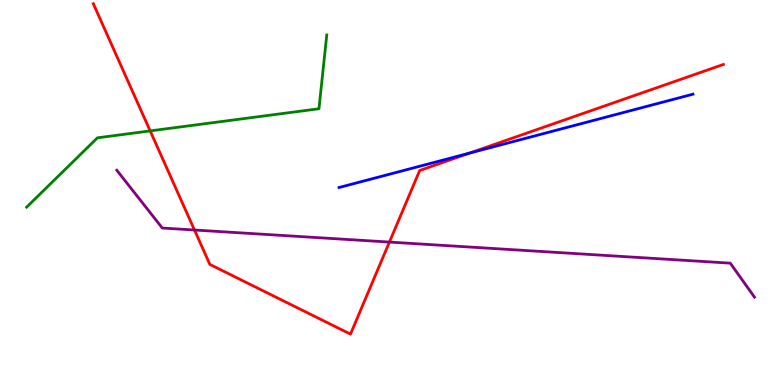[{'lines': ['blue', 'red'], 'intersections': [{'x': 6.06, 'y': 6.02}]}, {'lines': ['green', 'red'], 'intersections': [{'x': 1.94, 'y': 6.6}]}, {'lines': ['purple', 'red'], 'intersections': [{'x': 2.51, 'y': 4.03}, {'x': 5.02, 'y': 3.71}]}, {'lines': ['blue', 'green'], 'intersections': []}, {'lines': ['blue', 'purple'], 'intersections': []}, {'lines': ['green', 'purple'], 'intersections': []}]